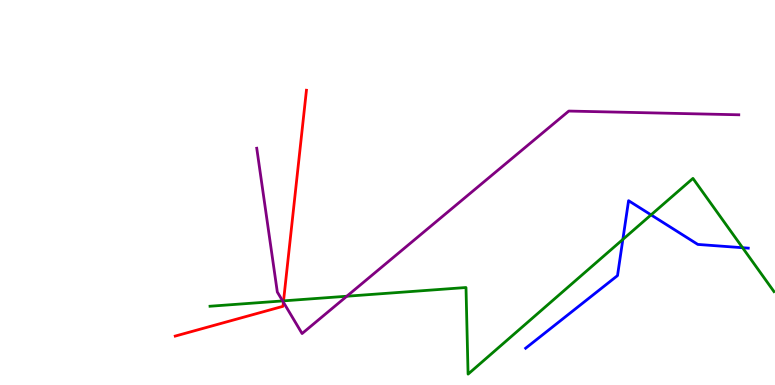[{'lines': ['blue', 'red'], 'intersections': []}, {'lines': ['green', 'red'], 'intersections': [{'x': 3.66, 'y': 2.19}]}, {'lines': ['purple', 'red'], 'intersections': [{'x': 3.66, 'y': 2.15}]}, {'lines': ['blue', 'green'], 'intersections': [{'x': 8.04, 'y': 3.78}, {'x': 8.4, 'y': 4.42}, {'x': 9.58, 'y': 3.57}]}, {'lines': ['blue', 'purple'], 'intersections': []}, {'lines': ['green', 'purple'], 'intersections': [{'x': 3.65, 'y': 2.18}, {'x': 4.47, 'y': 2.31}]}]